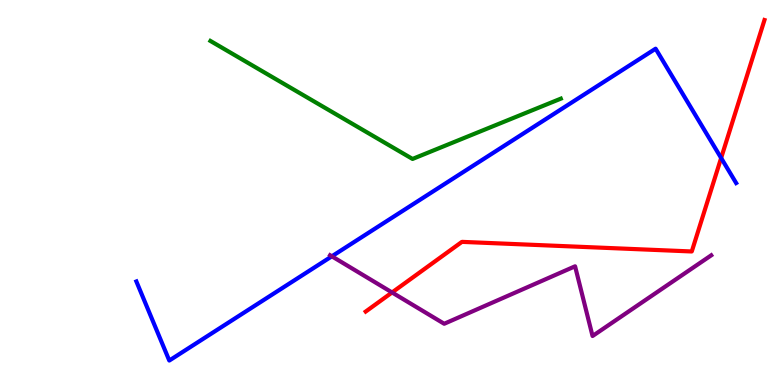[{'lines': ['blue', 'red'], 'intersections': [{'x': 9.3, 'y': 5.9}]}, {'lines': ['green', 'red'], 'intersections': []}, {'lines': ['purple', 'red'], 'intersections': [{'x': 5.06, 'y': 2.4}]}, {'lines': ['blue', 'green'], 'intersections': []}, {'lines': ['blue', 'purple'], 'intersections': [{'x': 4.28, 'y': 3.34}]}, {'lines': ['green', 'purple'], 'intersections': []}]